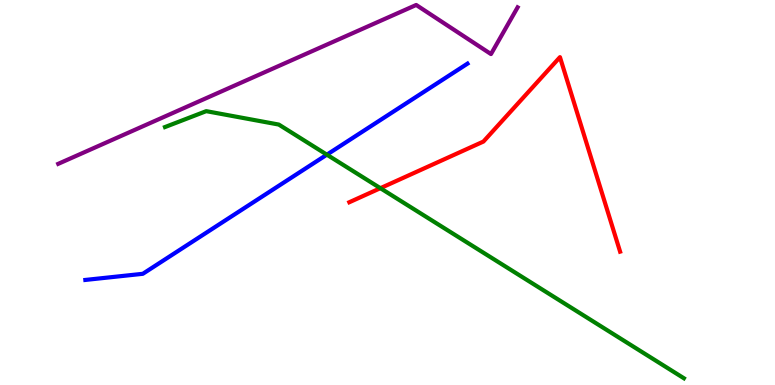[{'lines': ['blue', 'red'], 'intersections': []}, {'lines': ['green', 'red'], 'intersections': [{'x': 4.91, 'y': 5.11}]}, {'lines': ['purple', 'red'], 'intersections': []}, {'lines': ['blue', 'green'], 'intersections': [{'x': 4.22, 'y': 5.98}]}, {'lines': ['blue', 'purple'], 'intersections': []}, {'lines': ['green', 'purple'], 'intersections': []}]